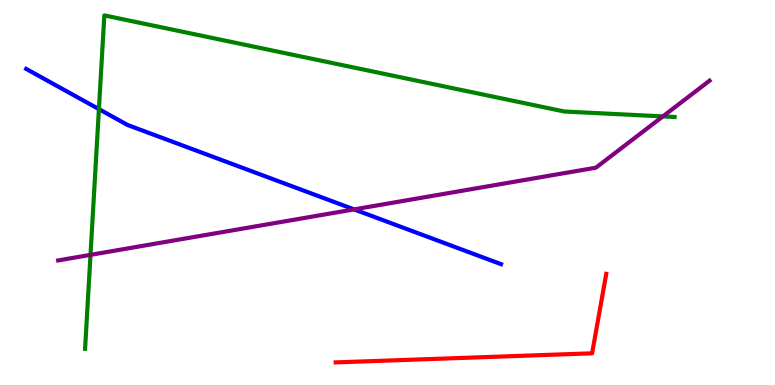[{'lines': ['blue', 'red'], 'intersections': []}, {'lines': ['green', 'red'], 'intersections': []}, {'lines': ['purple', 'red'], 'intersections': []}, {'lines': ['blue', 'green'], 'intersections': [{'x': 1.28, 'y': 7.17}]}, {'lines': ['blue', 'purple'], 'intersections': [{'x': 4.57, 'y': 4.56}]}, {'lines': ['green', 'purple'], 'intersections': [{'x': 1.17, 'y': 3.38}, {'x': 8.55, 'y': 6.98}]}]